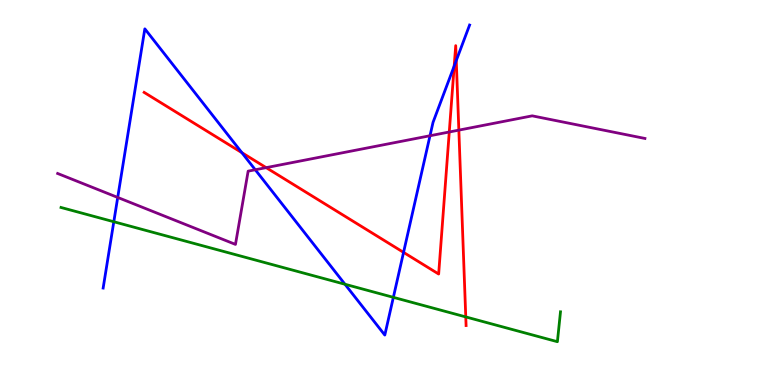[{'lines': ['blue', 'red'], 'intersections': [{'x': 3.12, 'y': 6.03}, {'x': 5.21, 'y': 3.44}, {'x': 5.86, 'y': 8.28}, {'x': 5.89, 'y': 8.43}]}, {'lines': ['green', 'red'], 'intersections': [{'x': 6.01, 'y': 1.77}]}, {'lines': ['purple', 'red'], 'intersections': [{'x': 3.43, 'y': 5.65}, {'x': 5.8, 'y': 6.57}, {'x': 5.92, 'y': 6.62}]}, {'lines': ['blue', 'green'], 'intersections': [{'x': 1.47, 'y': 4.24}, {'x': 4.45, 'y': 2.62}, {'x': 5.08, 'y': 2.28}]}, {'lines': ['blue', 'purple'], 'intersections': [{'x': 1.52, 'y': 4.87}, {'x': 3.29, 'y': 5.59}, {'x': 5.55, 'y': 6.47}]}, {'lines': ['green', 'purple'], 'intersections': []}]